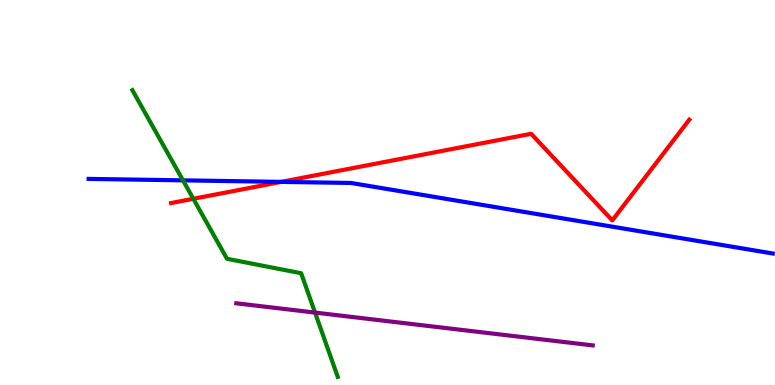[{'lines': ['blue', 'red'], 'intersections': [{'x': 3.63, 'y': 5.28}]}, {'lines': ['green', 'red'], 'intersections': [{'x': 2.49, 'y': 4.84}]}, {'lines': ['purple', 'red'], 'intersections': []}, {'lines': ['blue', 'green'], 'intersections': [{'x': 2.36, 'y': 5.32}]}, {'lines': ['blue', 'purple'], 'intersections': []}, {'lines': ['green', 'purple'], 'intersections': [{'x': 4.07, 'y': 1.88}]}]